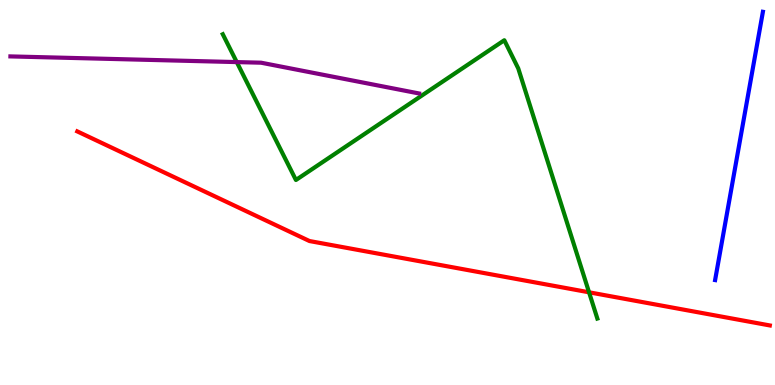[{'lines': ['blue', 'red'], 'intersections': []}, {'lines': ['green', 'red'], 'intersections': [{'x': 7.6, 'y': 2.41}]}, {'lines': ['purple', 'red'], 'intersections': []}, {'lines': ['blue', 'green'], 'intersections': []}, {'lines': ['blue', 'purple'], 'intersections': []}, {'lines': ['green', 'purple'], 'intersections': [{'x': 3.05, 'y': 8.39}]}]